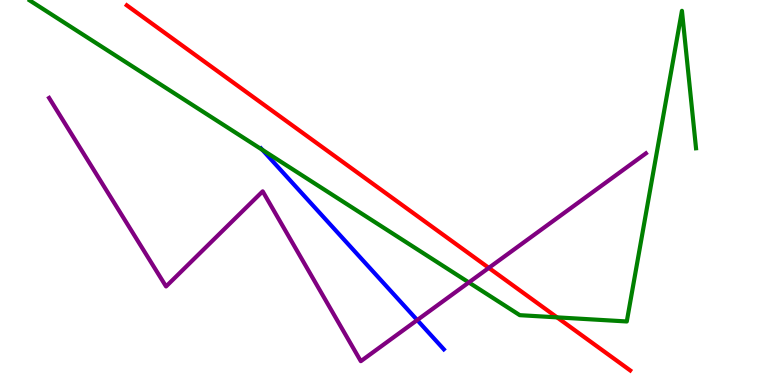[{'lines': ['blue', 'red'], 'intersections': []}, {'lines': ['green', 'red'], 'intersections': [{'x': 7.19, 'y': 1.76}]}, {'lines': ['purple', 'red'], 'intersections': [{'x': 6.31, 'y': 3.04}]}, {'lines': ['blue', 'green'], 'intersections': [{'x': 3.38, 'y': 6.11}]}, {'lines': ['blue', 'purple'], 'intersections': [{'x': 5.38, 'y': 1.69}]}, {'lines': ['green', 'purple'], 'intersections': [{'x': 6.05, 'y': 2.66}]}]